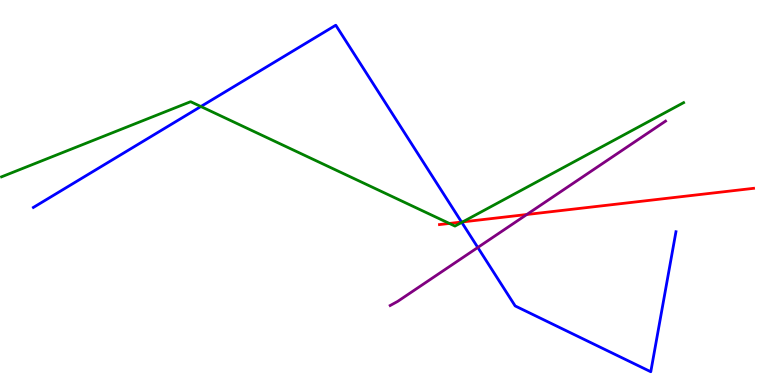[{'lines': ['blue', 'red'], 'intersections': [{'x': 5.96, 'y': 4.23}]}, {'lines': ['green', 'red'], 'intersections': [{'x': 5.8, 'y': 4.2}, {'x': 5.97, 'y': 4.24}]}, {'lines': ['purple', 'red'], 'intersections': [{'x': 6.8, 'y': 4.43}]}, {'lines': ['blue', 'green'], 'intersections': [{'x': 2.59, 'y': 7.23}, {'x': 5.96, 'y': 4.22}]}, {'lines': ['blue', 'purple'], 'intersections': [{'x': 6.17, 'y': 3.57}]}, {'lines': ['green', 'purple'], 'intersections': []}]